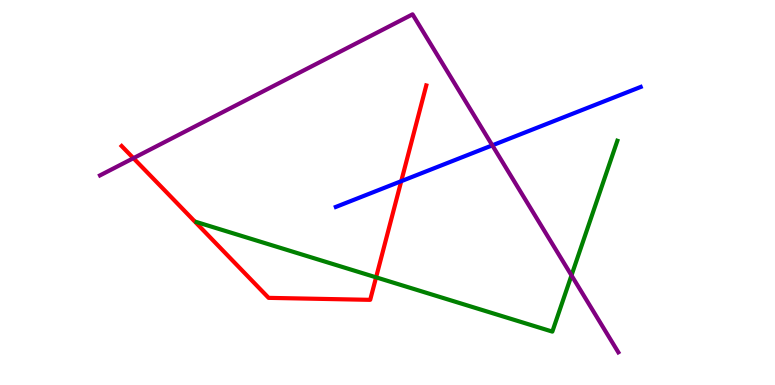[{'lines': ['blue', 'red'], 'intersections': [{'x': 5.18, 'y': 5.29}]}, {'lines': ['green', 'red'], 'intersections': [{'x': 4.85, 'y': 2.8}]}, {'lines': ['purple', 'red'], 'intersections': [{'x': 1.72, 'y': 5.89}]}, {'lines': ['blue', 'green'], 'intersections': []}, {'lines': ['blue', 'purple'], 'intersections': [{'x': 6.35, 'y': 6.22}]}, {'lines': ['green', 'purple'], 'intersections': [{'x': 7.37, 'y': 2.85}]}]